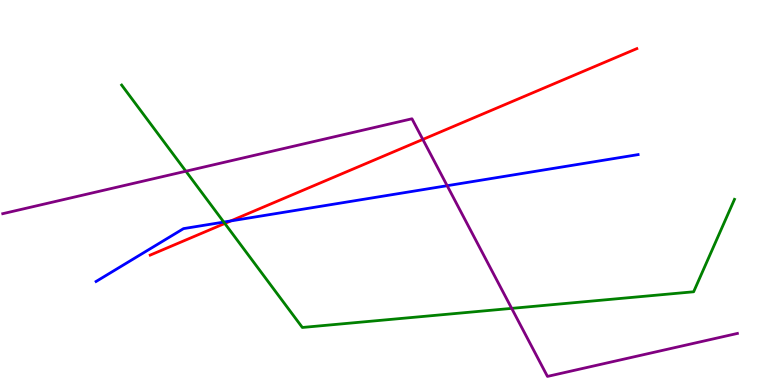[{'lines': ['blue', 'red'], 'intersections': [{'x': 2.98, 'y': 4.26}]}, {'lines': ['green', 'red'], 'intersections': [{'x': 2.9, 'y': 4.2}]}, {'lines': ['purple', 'red'], 'intersections': [{'x': 5.46, 'y': 6.38}]}, {'lines': ['blue', 'green'], 'intersections': [{'x': 2.89, 'y': 4.23}]}, {'lines': ['blue', 'purple'], 'intersections': [{'x': 5.77, 'y': 5.18}]}, {'lines': ['green', 'purple'], 'intersections': [{'x': 2.4, 'y': 5.55}, {'x': 6.6, 'y': 1.99}]}]